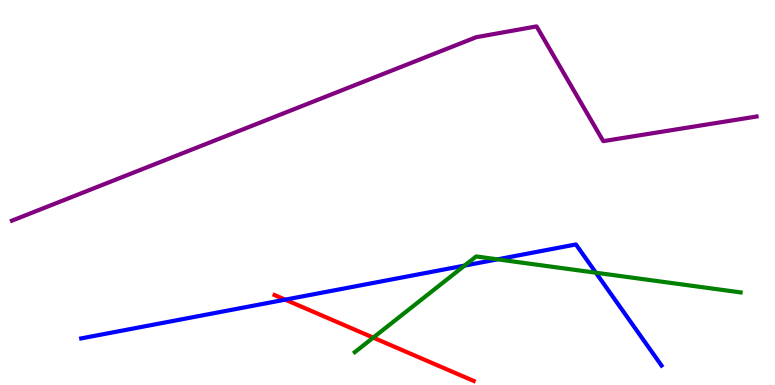[{'lines': ['blue', 'red'], 'intersections': [{'x': 3.68, 'y': 2.22}]}, {'lines': ['green', 'red'], 'intersections': [{'x': 4.82, 'y': 1.23}]}, {'lines': ['purple', 'red'], 'intersections': []}, {'lines': ['blue', 'green'], 'intersections': [{'x': 5.99, 'y': 3.1}, {'x': 6.42, 'y': 3.26}, {'x': 7.69, 'y': 2.92}]}, {'lines': ['blue', 'purple'], 'intersections': []}, {'lines': ['green', 'purple'], 'intersections': []}]